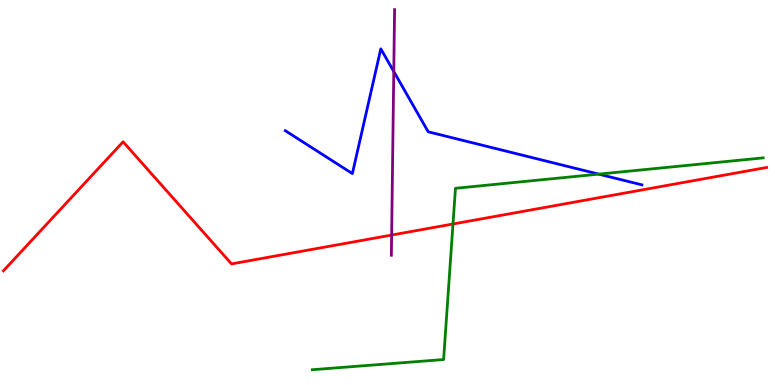[{'lines': ['blue', 'red'], 'intersections': []}, {'lines': ['green', 'red'], 'intersections': [{'x': 5.85, 'y': 4.18}]}, {'lines': ['purple', 'red'], 'intersections': [{'x': 5.05, 'y': 3.89}]}, {'lines': ['blue', 'green'], 'intersections': [{'x': 7.73, 'y': 5.48}]}, {'lines': ['blue', 'purple'], 'intersections': [{'x': 5.08, 'y': 8.14}]}, {'lines': ['green', 'purple'], 'intersections': []}]